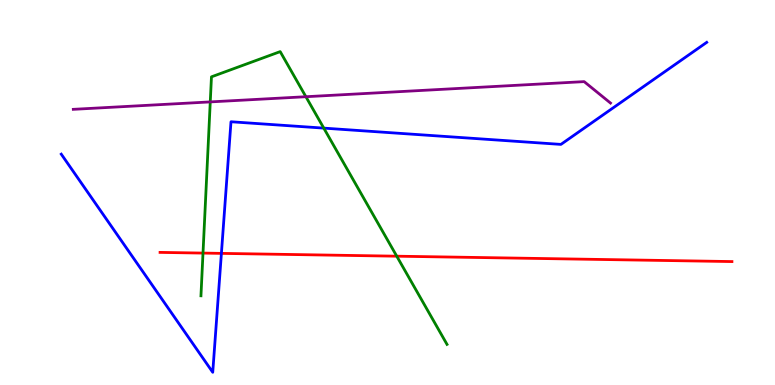[{'lines': ['blue', 'red'], 'intersections': [{'x': 2.86, 'y': 3.42}]}, {'lines': ['green', 'red'], 'intersections': [{'x': 2.62, 'y': 3.43}, {'x': 5.12, 'y': 3.35}]}, {'lines': ['purple', 'red'], 'intersections': []}, {'lines': ['blue', 'green'], 'intersections': [{'x': 4.18, 'y': 6.67}]}, {'lines': ['blue', 'purple'], 'intersections': []}, {'lines': ['green', 'purple'], 'intersections': [{'x': 2.71, 'y': 7.35}, {'x': 3.95, 'y': 7.49}]}]